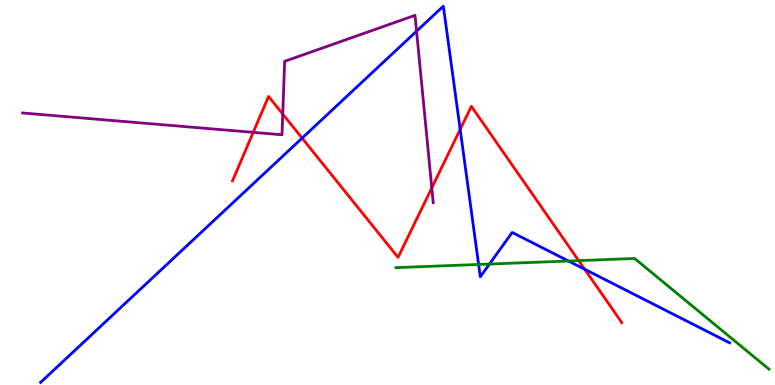[{'lines': ['blue', 'red'], 'intersections': [{'x': 3.9, 'y': 6.41}, {'x': 5.94, 'y': 6.64}, {'x': 7.54, 'y': 3.01}]}, {'lines': ['green', 'red'], 'intersections': [{'x': 7.47, 'y': 3.23}]}, {'lines': ['purple', 'red'], 'intersections': [{'x': 3.27, 'y': 6.56}, {'x': 3.65, 'y': 7.04}, {'x': 5.57, 'y': 5.12}]}, {'lines': ['blue', 'green'], 'intersections': [{'x': 6.18, 'y': 3.13}, {'x': 6.32, 'y': 3.14}, {'x': 7.34, 'y': 3.22}]}, {'lines': ['blue', 'purple'], 'intersections': [{'x': 5.38, 'y': 9.19}]}, {'lines': ['green', 'purple'], 'intersections': []}]